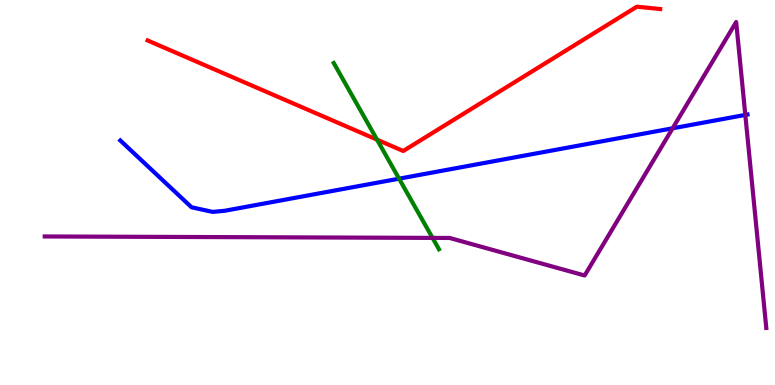[{'lines': ['blue', 'red'], 'intersections': []}, {'lines': ['green', 'red'], 'intersections': [{'x': 4.87, 'y': 6.37}]}, {'lines': ['purple', 'red'], 'intersections': []}, {'lines': ['blue', 'green'], 'intersections': [{'x': 5.15, 'y': 5.36}]}, {'lines': ['blue', 'purple'], 'intersections': [{'x': 8.68, 'y': 6.67}, {'x': 9.62, 'y': 7.02}]}, {'lines': ['green', 'purple'], 'intersections': [{'x': 5.58, 'y': 3.82}]}]